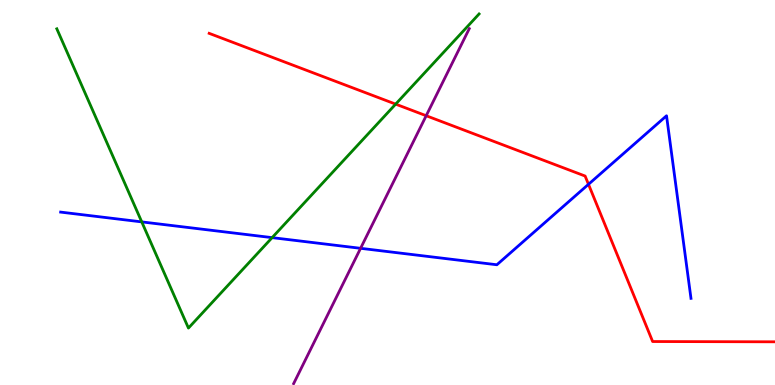[{'lines': ['blue', 'red'], 'intersections': [{'x': 7.59, 'y': 5.21}]}, {'lines': ['green', 'red'], 'intersections': [{'x': 5.11, 'y': 7.3}]}, {'lines': ['purple', 'red'], 'intersections': [{'x': 5.5, 'y': 6.99}]}, {'lines': ['blue', 'green'], 'intersections': [{'x': 1.83, 'y': 4.24}, {'x': 3.51, 'y': 3.83}]}, {'lines': ['blue', 'purple'], 'intersections': [{'x': 4.65, 'y': 3.55}]}, {'lines': ['green', 'purple'], 'intersections': []}]